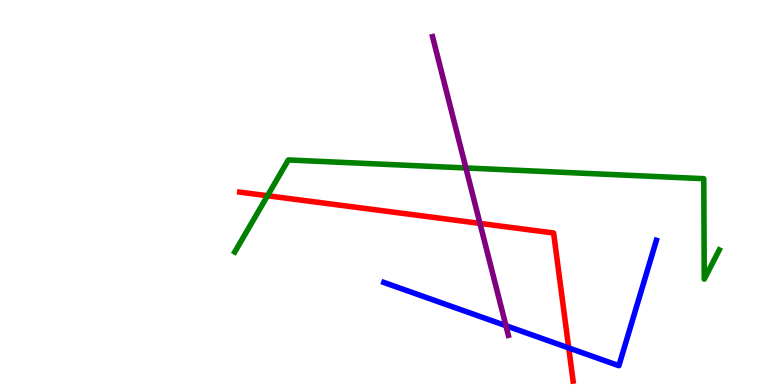[{'lines': ['blue', 'red'], 'intersections': [{'x': 7.34, 'y': 0.963}]}, {'lines': ['green', 'red'], 'intersections': [{'x': 3.45, 'y': 4.92}]}, {'lines': ['purple', 'red'], 'intersections': [{'x': 6.19, 'y': 4.2}]}, {'lines': ['blue', 'green'], 'intersections': []}, {'lines': ['blue', 'purple'], 'intersections': [{'x': 6.53, 'y': 1.54}]}, {'lines': ['green', 'purple'], 'intersections': [{'x': 6.01, 'y': 5.64}]}]